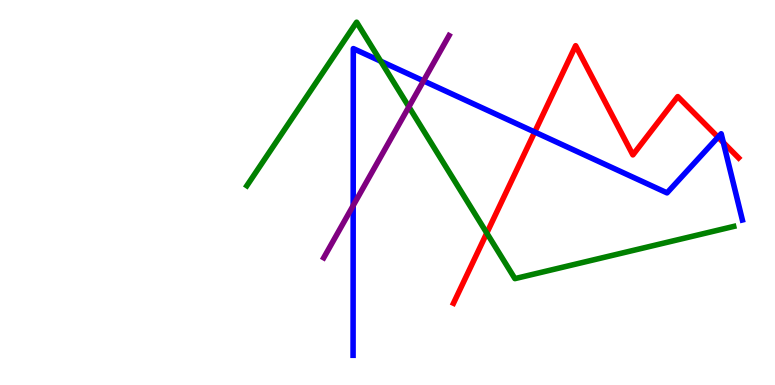[{'lines': ['blue', 'red'], 'intersections': [{'x': 6.9, 'y': 6.57}, {'x': 9.26, 'y': 6.44}, {'x': 9.33, 'y': 6.3}]}, {'lines': ['green', 'red'], 'intersections': [{'x': 6.28, 'y': 3.95}]}, {'lines': ['purple', 'red'], 'intersections': []}, {'lines': ['blue', 'green'], 'intersections': [{'x': 4.91, 'y': 8.41}]}, {'lines': ['blue', 'purple'], 'intersections': [{'x': 4.56, 'y': 4.66}, {'x': 5.46, 'y': 7.9}]}, {'lines': ['green', 'purple'], 'intersections': [{'x': 5.28, 'y': 7.23}]}]